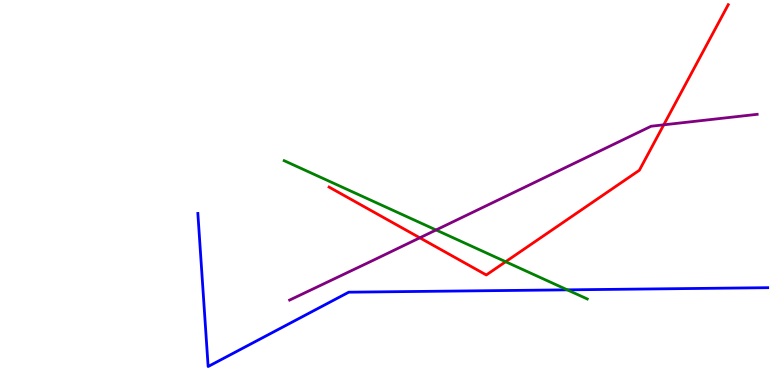[{'lines': ['blue', 'red'], 'intersections': []}, {'lines': ['green', 'red'], 'intersections': [{'x': 6.52, 'y': 3.2}]}, {'lines': ['purple', 'red'], 'intersections': [{'x': 5.42, 'y': 3.82}, {'x': 8.56, 'y': 6.76}]}, {'lines': ['blue', 'green'], 'intersections': [{'x': 7.32, 'y': 2.47}]}, {'lines': ['blue', 'purple'], 'intersections': []}, {'lines': ['green', 'purple'], 'intersections': [{'x': 5.63, 'y': 4.03}]}]